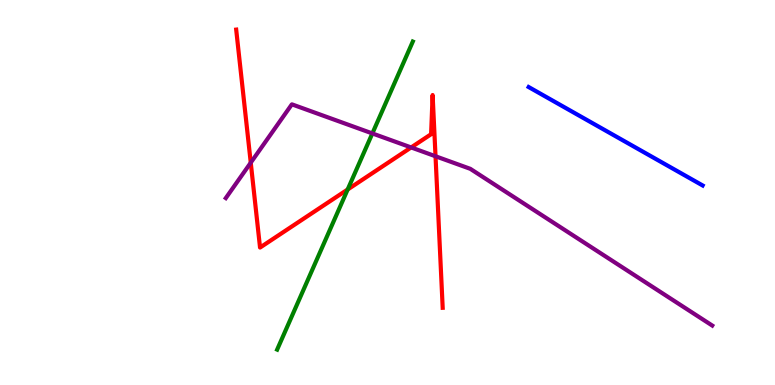[{'lines': ['blue', 'red'], 'intersections': []}, {'lines': ['green', 'red'], 'intersections': [{'x': 4.49, 'y': 5.08}]}, {'lines': ['purple', 'red'], 'intersections': [{'x': 3.24, 'y': 5.77}, {'x': 5.3, 'y': 6.17}, {'x': 5.62, 'y': 5.94}]}, {'lines': ['blue', 'green'], 'intersections': []}, {'lines': ['blue', 'purple'], 'intersections': []}, {'lines': ['green', 'purple'], 'intersections': [{'x': 4.8, 'y': 6.53}]}]